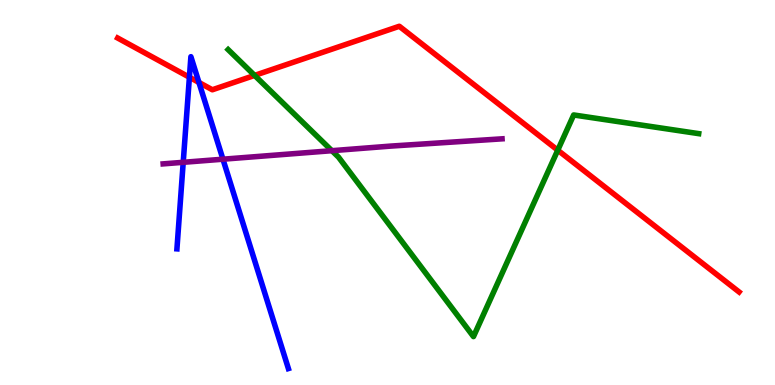[{'lines': ['blue', 'red'], 'intersections': [{'x': 2.44, 'y': 7.99}, {'x': 2.57, 'y': 7.86}]}, {'lines': ['green', 'red'], 'intersections': [{'x': 3.29, 'y': 8.04}, {'x': 7.2, 'y': 6.1}]}, {'lines': ['purple', 'red'], 'intersections': []}, {'lines': ['blue', 'green'], 'intersections': []}, {'lines': ['blue', 'purple'], 'intersections': [{'x': 2.36, 'y': 5.78}, {'x': 2.88, 'y': 5.86}]}, {'lines': ['green', 'purple'], 'intersections': [{'x': 4.28, 'y': 6.09}]}]